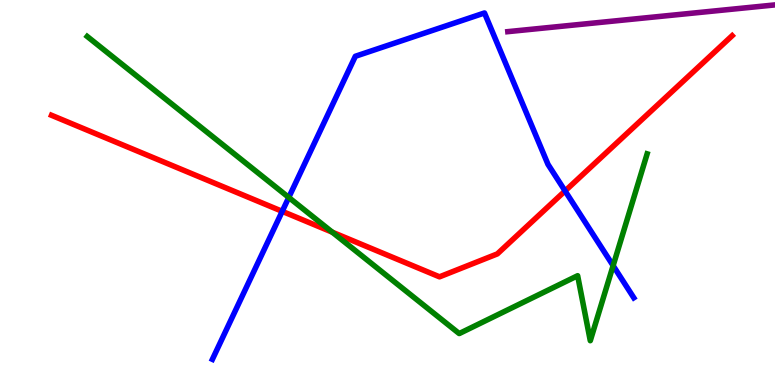[{'lines': ['blue', 'red'], 'intersections': [{'x': 3.64, 'y': 4.51}, {'x': 7.29, 'y': 5.04}]}, {'lines': ['green', 'red'], 'intersections': [{'x': 4.29, 'y': 3.97}]}, {'lines': ['purple', 'red'], 'intersections': []}, {'lines': ['blue', 'green'], 'intersections': [{'x': 3.73, 'y': 4.87}, {'x': 7.91, 'y': 3.1}]}, {'lines': ['blue', 'purple'], 'intersections': []}, {'lines': ['green', 'purple'], 'intersections': []}]